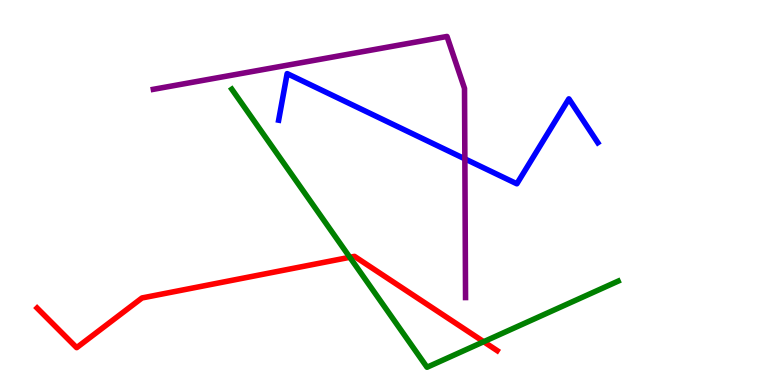[{'lines': ['blue', 'red'], 'intersections': []}, {'lines': ['green', 'red'], 'intersections': [{'x': 4.51, 'y': 3.32}, {'x': 6.24, 'y': 1.12}]}, {'lines': ['purple', 'red'], 'intersections': []}, {'lines': ['blue', 'green'], 'intersections': []}, {'lines': ['blue', 'purple'], 'intersections': [{'x': 6.0, 'y': 5.87}]}, {'lines': ['green', 'purple'], 'intersections': []}]